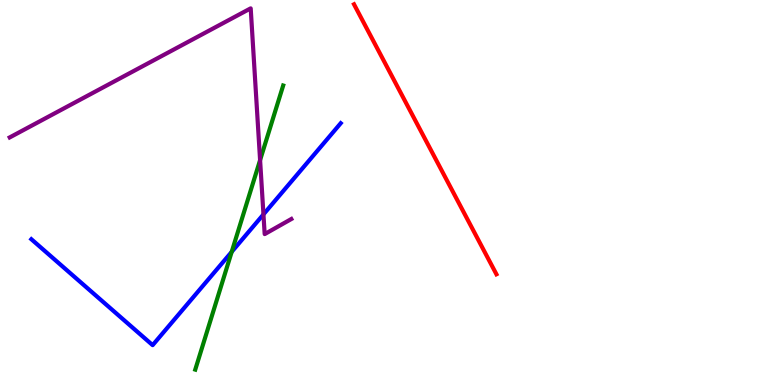[{'lines': ['blue', 'red'], 'intersections': []}, {'lines': ['green', 'red'], 'intersections': []}, {'lines': ['purple', 'red'], 'intersections': []}, {'lines': ['blue', 'green'], 'intersections': [{'x': 2.99, 'y': 3.46}]}, {'lines': ['blue', 'purple'], 'intersections': [{'x': 3.4, 'y': 4.43}]}, {'lines': ['green', 'purple'], 'intersections': [{'x': 3.36, 'y': 5.84}]}]